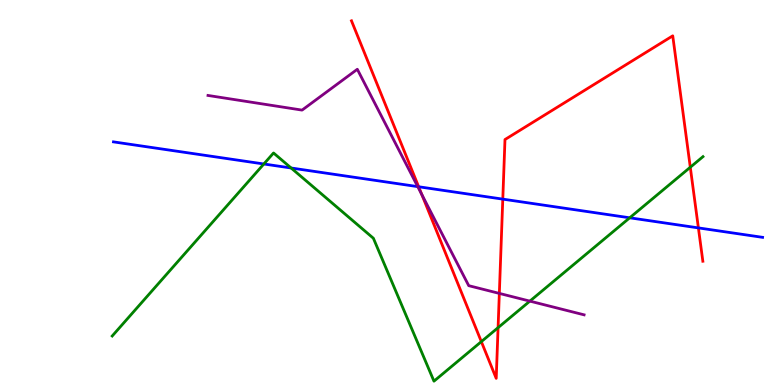[{'lines': ['blue', 'red'], 'intersections': [{'x': 5.4, 'y': 5.15}, {'x': 6.49, 'y': 4.83}, {'x': 9.01, 'y': 4.08}]}, {'lines': ['green', 'red'], 'intersections': [{'x': 6.21, 'y': 1.13}, {'x': 6.43, 'y': 1.49}, {'x': 8.91, 'y': 5.66}]}, {'lines': ['purple', 'red'], 'intersections': [{'x': 5.44, 'y': 4.95}, {'x': 6.44, 'y': 2.38}]}, {'lines': ['blue', 'green'], 'intersections': [{'x': 3.4, 'y': 5.74}, {'x': 3.76, 'y': 5.64}, {'x': 8.13, 'y': 4.34}]}, {'lines': ['blue', 'purple'], 'intersections': [{'x': 5.39, 'y': 5.15}]}, {'lines': ['green', 'purple'], 'intersections': [{'x': 6.84, 'y': 2.18}]}]